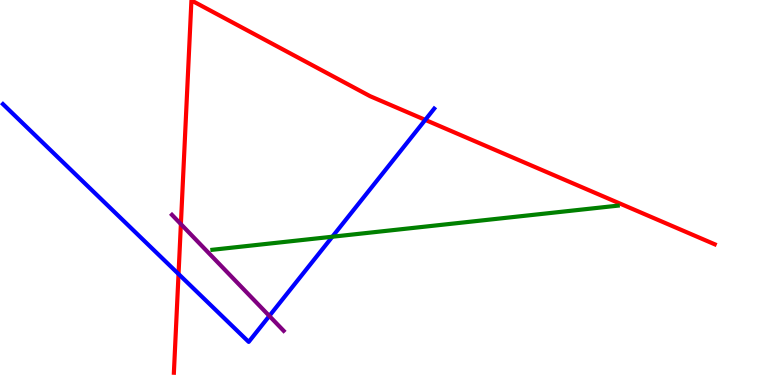[{'lines': ['blue', 'red'], 'intersections': [{'x': 2.3, 'y': 2.88}, {'x': 5.49, 'y': 6.89}]}, {'lines': ['green', 'red'], 'intersections': []}, {'lines': ['purple', 'red'], 'intersections': [{'x': 2.33, 'y': 4.18}]}, {'lines': ['blue', 'green'], 'intersections': [{'x': 4.29, 'y': 3.85}]}, {'lines': ['blue', 'purple'], 'intersections': [{'x': 3.48, 'y': 1.79}]}, {'lines': ['green', 'purple'], 'intersections': []}]